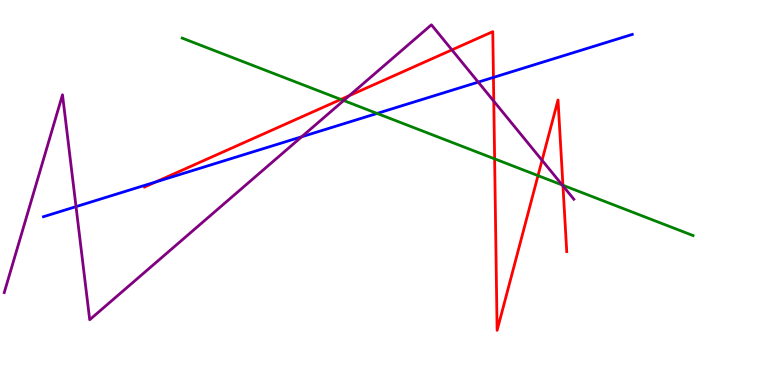[{'lines': ['blue', 'red'], 'intersections': [{'x': 2.01, 'y': 5.28}, {'x': 6.37, 'y': 7.99}]}, {'lines': ['green', 'red'], 'intersections': [{'x': 4.4, 'y': 7.42}, {'x': 6.38, 'y': 5.87}, {'x': 6.94, 'y': 5.44}, {'x': 7.26, 'y': 5.19}]}, {'lines': ['purple', 'red'], 'intersections': [{'x': 4.51, 'y': 7.52}, {'x': 5.83, 'y': 8.7}, {'x': 6.37, 'y': 7.37}, {'x': 6.99, 'y': 5.84}, {'x': 7.26, 'y': 5.17}]}, {'lines': ['blue', 'green'], 'intersections': [{'x': 4.87, 'y': 7.05}]}, {'lines': ['blue', 'purple'], 'intersections': [{'x': 0.981, 'y': 4.63}, {'x': 3.89, 'y': 6.45}, {'x': 6.17, 'y': 7.87}]}, {'lines': ['green', 'purple'], 'intersections': [{'x': 4.43, 'y': 7.39}, {'x': 7.25, 'y': 5.2}]}]